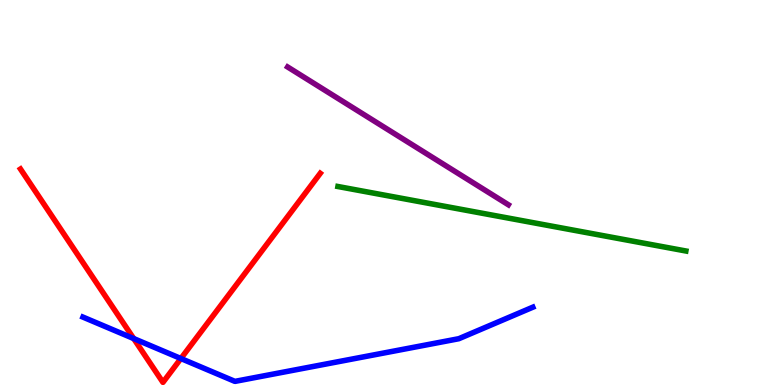[{'lines': ['blue', 'red'], 'intersections': [{'x': 1.73, 'y': 1.21}, {'x': 2.33, 'y': 0.688}]}, {'lines': ['green', 'red'], 'intersections': []}, {'lines': ['purple', 'red'], 'intersections': []}, {'lines': ['blue', 'green'], 'intersections': []}, {'lines': ['blue', 'purple'], 'intersections': []}, {'lines': ['green', 'purple'], 'intersections': []}]